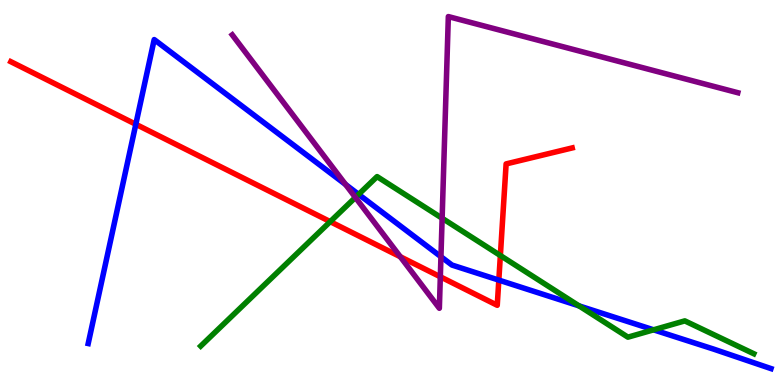[{'lines': ['blue', 'red'], 'intersections': [{'x': 1.75, 'y': 6.77}, {'x': 6.44, 'y': 2.72}]}, {'lines': ['green', 'red'], 'intersections': [{'x': 4.26, 'y': 4.24}, {'x': 6.46, 'y': 3.36}]}, {'lines': ['purple', 'red'], 'intersections': [{'x': 5.17, 'y': 3.33}, {'x': 5.68, 'y': 2.81}]}, {'lines': ['blue', 'green'], 'intersections': [{'x': 4.63, 'y': 4.95}, {'x': 7.47, 'y': 2.06}, {'x': 8.43, 'y': 1.43}]}, {'lines': ['blue', 'purple'], 'intersections': [{'x': 4.46, 'y': 5.21}, {'x': 5.69, 'y': 3.33}]}, {'lines': ['green', 'purple'], 'intersections': [{'x': 4.59, 'y': 4.87}, {'x': 5.7, 'y': 4.33}]}]